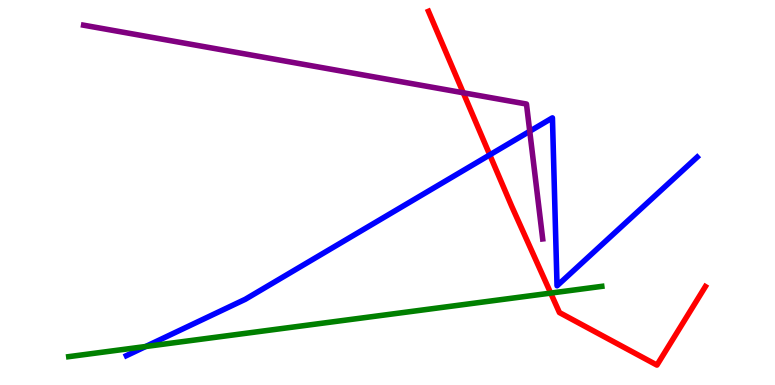[{'lines': ['blue', 'red'], 'intersections': [{'x': 6.32, 'y': 5.98}]}, {'lines': ['green', 'red'], 'intersections': [{'x': 7.11, 'y': 2.39}]}, {'lines': ['purple', 'red'], 'intersections': [{'x': 5.98, 'y': 7.59}]}, {'lines': ['blue', 'green'], 'intersections': [{'x': 1.88, 'y': 1.0}]}, {'lines': ['blue', 'purple'], 'intersections': [{'x': 6.84, 'y': 6.59}]}, {'lines': ['green', 'purple'], 'intersections': []}]